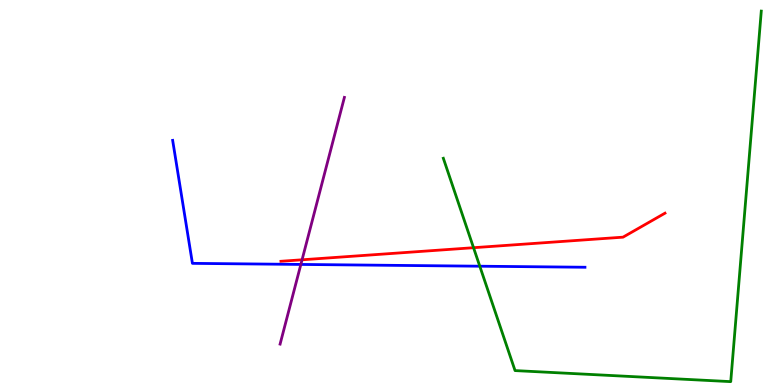[{'lines': ['blue', 'red'], 'intersections': []}, {'lines': ['green', 'red'], 'intersections': [{'x': 6.11, 'y': 3.57}]}, {'lines': ['purple', 'red'], 'intersections': [{'x': 3.9, 'y': 3.25}]}, {'lines': ['blue', 'green'], 'intersections': [{'x': 6.19, 'y': 3.09}]}, {'lines': ['blue', 'purple'], 'intersections': [{'x': 3.88, 'y': 3.13}]}, {'lines': ['green', 'purple'], 'intersections': []}]